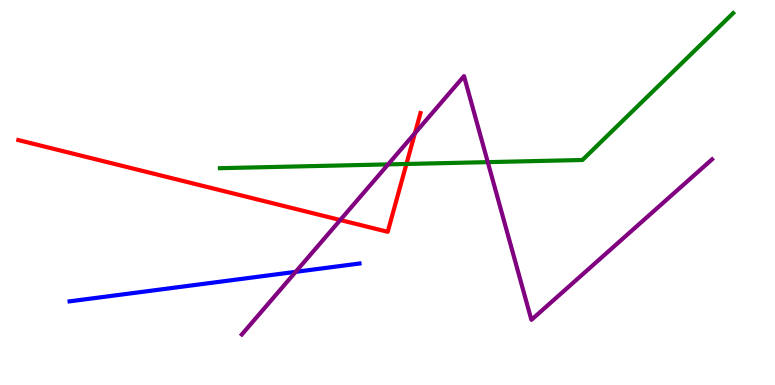[{'lines': ['blue', 'red'], 'intersections': []}, {'lines': ['green', 'red'], 'intersections': [{'x': 5.24, 'y': 5.74}]}, {'lines': ['purple', 'red'], 'intersections': [{'x': 4.39, 'y': 4.29}, {'x': 5.35, 'y': 6.54}]}, {'lines': ['blue', 'green'], 'intersections': []}, {'lines': ['blue', 'purple'], 'intersections': [{'x': 3.82, 'y': 2.94}]}, {'lines': ['green', 'purple'], 'intersections': [{'x': 5.01, 'y': 5.73}, {'x': 6.29, 'y': 5.79}]}]